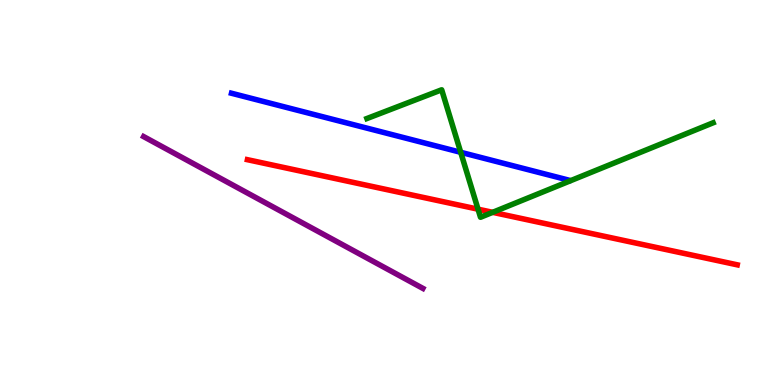[{'lines': ['blue', 'red'], 'intersections': []}, {'lines': ['green', 'red'], 'intersections': [{'x': 6.17, 'y': 4.57}, {'x': 6.36, 'y': 4.48}]}, {'lines': ['purple', 'red'], 'intersections': []}, {'lines': ['blue', 'green'], 'intersections': [{'x': 5.94, 'y': 6.04}]}, {'lines': ['blue', 'purple'], 'intersections': []}, {'lines': ['green', 'purple'], 'intersections': []}]